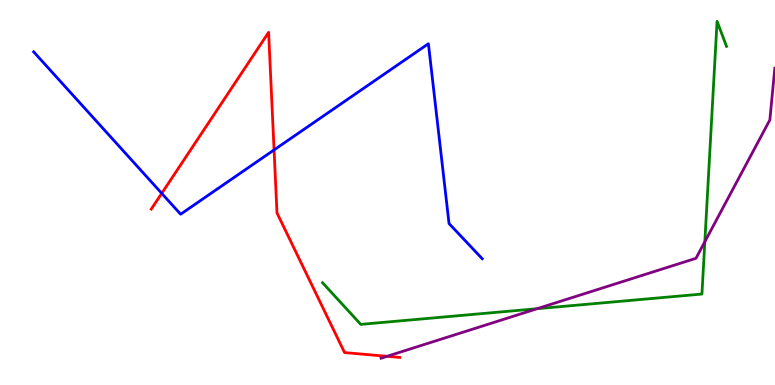[{'lines': ['blue', 'red'], 'intersections': [{'x': 2.09, 'y': 4.98}, {'x': 3.54, 'y': 6.11}]}, {'lines': ['green', 'red'], 'intersections': []}, {'lines': ['purple', 'red'], 'intersections': [{'x': 4.99, 'y': 0.745}]}, {'lines': ['blue', 'green'], 'intersections': []}, {'lines': ['blue', 'purple'], 'intersections': []}, {'lines': ['green', 'purple'], 'intersections': [{'x': 6.93, 'y': 1.98}, {'x': 9.09, 'y': 3.72}]}]